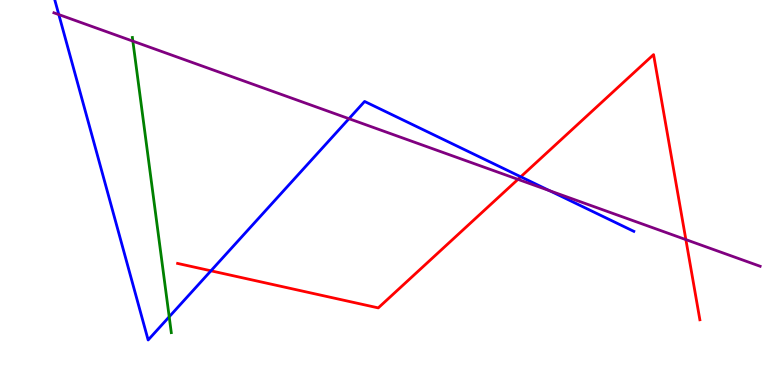[{'lines': ['blue', 'red'], 'intersections': [{'x': 2.72, 'y': 2.97}, {'x': 6.72, 'y': 5.41}]}, {'lines': ['green', 'red'], 'intersections': []}, {'lines': ['purple', 'red'], 'intersections': [{'x': 6.68, 'y': 5.34}, {'x': 8.85, 'y': 3.78}]}, {'lines': ['blue', 'green'], 'intersections': [{'x': 2.18, 'y': 1.77}]}, {'lines': ['blue', 'purple'], 'intersections': [{'x': 0.759, 'y': 9.62}, {'x': 4.5, 'y': 6.92}, {'x': 7.09, 'y': 5.05}]}, {'lines': ['green', 'purple'], 'intersections': [{'x': 1.71, 'y': 8.93}]}]